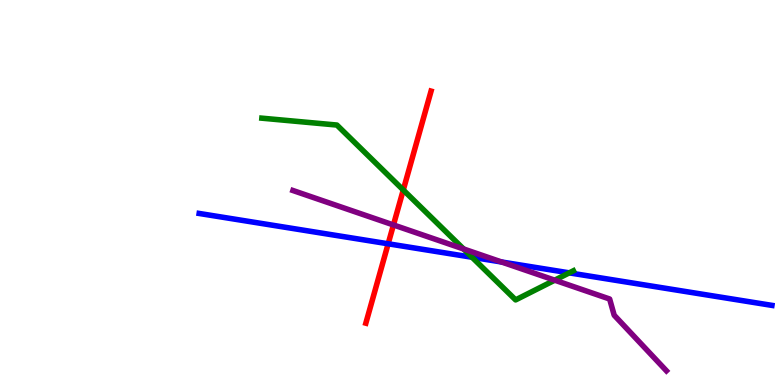[{'lines': ['blue', 'red'], 'intersections': [{'x': 5.01, 'y': 3.67}]}, {'lines': ['green', 'red'], 'intersections': [{'x': 5.2, 'y': 5.07}]}, {'lines': ['purple', 'red'], 'intersections': [{'x': 5.08, 'y': 4.16}]}, {'lines': ['blue', 'green'], 'intersections': [{'x': 6.09, 'y': 3.32}, {'x': 7.35, 'y': 2.91}]}, {'lines': ['blue', 'purple'], 'intersections': [{'x': 6.47, 'y': 3.19}]}, {'lines': ['green', 'purple'], 'intersections': [{'x': 5.98, 'y': 3.53}, {'x': 7.16, 'y': 2.72}]}]